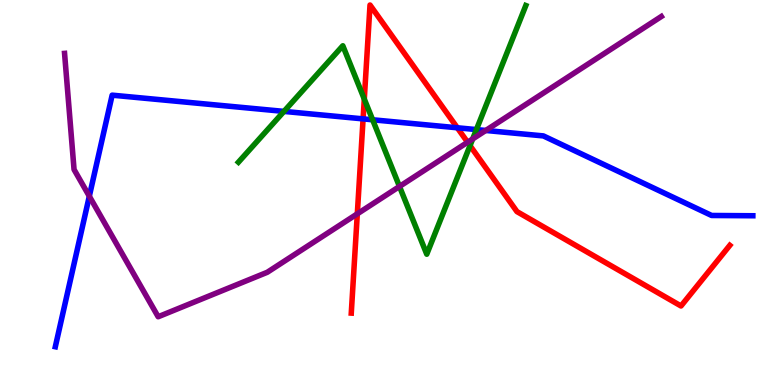[{'lines': ['blue', 'red'], 'intersections': [{'x': 4.69, 'y': 6.91}, {'x': 5.9, 'y': 6.68}]}, {'lines': ['green', 'red'], 'intersections': [{'x': 4.7, 'y': 7.43}, {'x': 6.06, 'y': 6.22}]}, {'lines': ['purple', 'red'], 'intersections': [{'x': 4.61, 'y': 4.45}, {'x': 6.03, 'y': 6.31}]}, {'lines': ['blue', 'green'], 'intersections': [{'x': 3.66, 'y': 7.11}, {'x': 4.81, 'y': 6.89}, {'x': 6.15, 'y': 6.63}]}, {'lines': ['blue', 'purple'], 'intersections': [{'x': 1.15, 'y': 4.9}, {'x': 6.27, 'y': 6.61}]}, {'lines': ['green', 'purple'], 'intersections': [{'x': 5.15, 'y': 5.16}, {'x': 6.1, 'y': 6.39}]}]